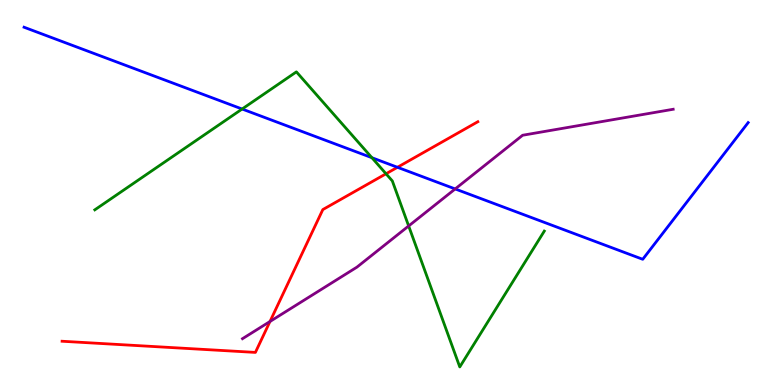[{'lines': ['blue', 'red'], 'intersections': [{'x': 5.13, 'y': 5.65}]}, {'lines': ['green', 'red'], 'intersections': [{'x': 4.98, 'y': 5.49}]}, {'lines': ['purple', 'red'], 'intersections': [{'x': 3.48, 'y': 1.65}]}, {'lines': ['blue', 'green'], 'intersections': [{'x': 3.12, 'y': 7.17}, {'x': 4.8, 'y': 5.9}]}, {'lines': ['blue', 'purple'], 'intersections': [{'x': 5.87, 'y': 5.09}]}, {'lines': ['green', 'purple'], 'intersections': [{'x': 5.27, 'y': 4.13}]}]